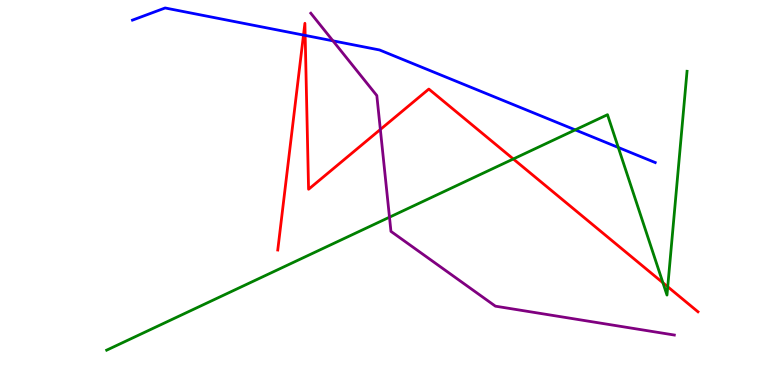[{'lines': ['blue', 'red'], 'intersections': [{'x': 3.92, 'y': 9.09}, {'x': 3.94, 'y': 9.08}]}, {'lines': ['green', 'red'], 'intersections': [{'x': 6.62, 'y': 5.87}, {'x': 8.55, 'y': 2.66}, {'x': 8.62, 'y': 2.55}]}, {'lines': ['purple', 'red'], 'intersections': [{'x': 4.91, 'y': 6.64}]}, {'lines': ['blue', 'green'], 'intersections': [{'x': 7.42, 'y': 6.63}, {'x': 7.98, 'y': 6.17}]}, {'lines': ['blue', 'purple'], 'intersections': [{'x': 4.3, 'y': 8.94}]}, {'lines': ['green', 'purple'], 'intersections': [{'x': 5.03, 'y': 4.36}]}]